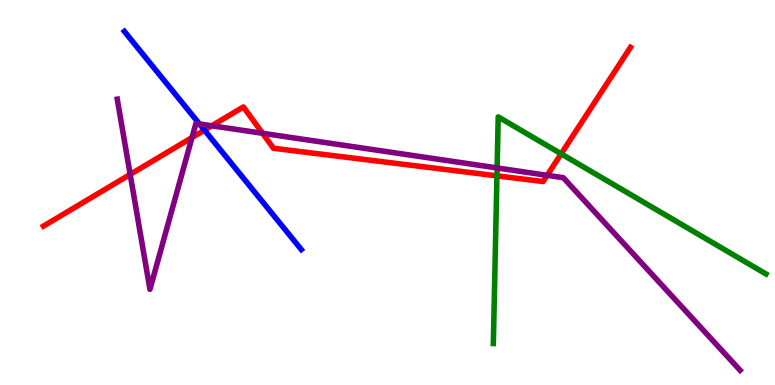[{'lines': ['blue', 'red'], 'intersections': [{'x': 2.64, 'y': 6.62}]}, {'lines': ['green', 'red'], 'intersections': [{'x': 6.41, 'y': 5.43}, {'x': 7.24, 'y': 6.0}]}, {'lines': ['purple', 'red'], 'intersections': [{'x': 1.68, 'y': 5.47}, {'x': 2.48, 'y': 6.43}, {'x': 2.73, 'y': 6.73}, {'x': 3.39, 'y': 6.54}, {'x': 7.06, 'y': 5.45}]}, {'lines': ['blue', 'green'], 'intersections': []}, {'lines': ['blue', 'purple'], 'intersections': [{'x': 2.57, 'y': 6.78}]}, {'lines': ['green', 'purple'], 'intersections': [{'x': 6.41, 'y': 5.64}]}]